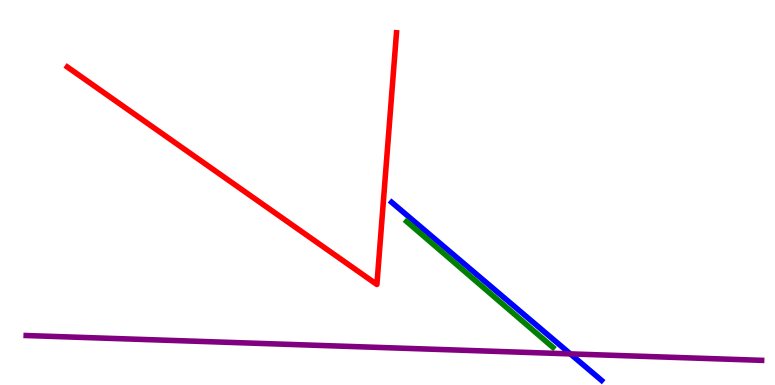[{'lines': ['blue', 'red'], 'intersections': []}, {'lines': ['green', 'red'], 'intersections': []}, {'lines': ['purple', 'red'], 'intersections': []}, {'lines': ['blue', 'green'], 'intersections': []}, {'lines': ['blue', 'purple'], 'intersections': [{'x': 7.36, 'y': 0.808}]}, {'lines': ['green', 'purple'], 'intersections': []}]